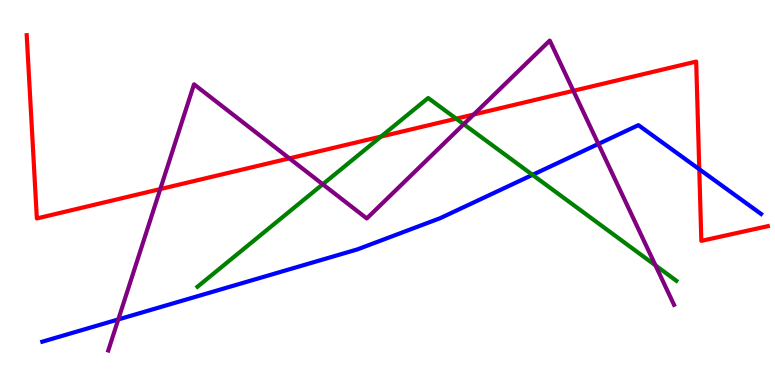[{'lines': ['blue', 'red'], 'intersections': [{'x': 9.02, 'y': 5.6}]}, {'lines': ['green', 'red'], 'intersections': [{'x': 4.92, 'y': 6.45}, {'x': 5.89, 'y': 6.92}]}, {'lines': ['purple', 'red'], 'intersections': [{'x': 2.07, 'y': 5.09}, {'x': 3.73, 'y': 5.89}, {'x': 6.11, 'y': 7.03}, {'x': 7.4, 'y': 7.64}]}, {'lines': ['blue', 'green'], 'intersections': [{'x': 6.87, 'y': 5.46}]}, {'lines': ['blue', 'purple'], 'intersections': [{'x': 1.53, 'y': 1.7}, {'x': 7.72, 'y': 6.26}]}, {'lines': ['green', 'purple'], 'intersections': [{'x': 4.16, 'y': 5.21}, {'x': 5.98, 'y': 6.77}, {'x': 8.46, 'y': 3.11}]}]